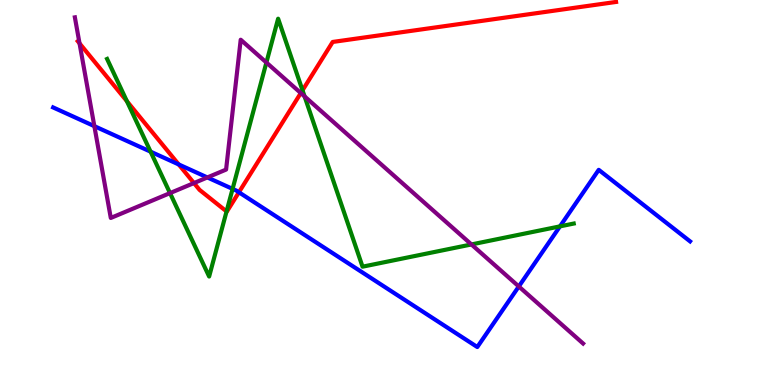[{'lines': ['blue', 'red'], 'intersections': [{'x': 2.31, 'y': 5.73}, {'x': 3.08, 'y': 5.01}]}, {'lines': ['green', 'red'], 'intersections': [{'x': 1.64, 'y': 7.37}, {'x': 2.92, 'y': 4.51}, {'x': 3.9, 'y': 7.65}]}, {'lines': ['purple', 'red'], 'intersections': [{'x': 1.03, 'y': 8.87}, {'x': 2.5, 'y': 5.25}, {'x': 3.88, 'y': 7.58}]}, {'lines': ['blue', 'green'], 'intersections': [{'x': 1.94, 'y': 6.06}, {'x': 3.0, 'y': 5.09}, {'x': 7.23, 'y': 4.12}]}, {'lines': ['blue', 'purple'], 'intersections': [{'x': 1.22, 'y': 6.72}, {'x': 2.68, 'y': 5.39}, {'x': 6.69, 'y': 2.56}]}, {'lines': ['green', 'purple'], 'intersections': [{'x': 2.19, 'y': 4.98}, {'x': 3.44, 'y': 8.38}, {'x': 3.93, 'y': 7.5}, {'x': 6.08, 'y': 3.65}]}]